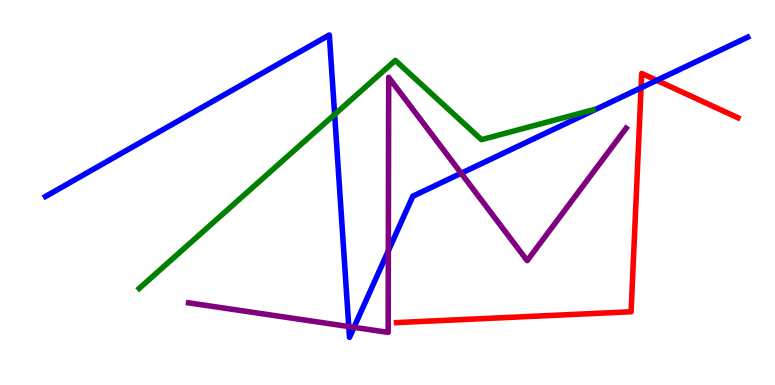[{'lines': ['blue', 'red'], 'intersections': [{'x': 8.27, 'y': 7.72}, {'x': 8.47, 'y': 7.91}]}, {'lines': ['green', 'red'], 'intersections': []}, {'lines': ['purple', 'red'], 'intersections': []}, {'lines': ['blue', 'green'], 'intersections': [{'x': 4.32, 'y': 7.03}]}, {'lines': ['blue', 'purple'], 'intersections': [{'x': 4.5, 'y': 1.52}, {'x': 4.57, 'y': 1.5}, {'x': 5.01, 'y': 3.49}, {'x': 5.95, 'y': 5.5}]}, {'lines': ['green', 'purple'], 'intersections': []}]